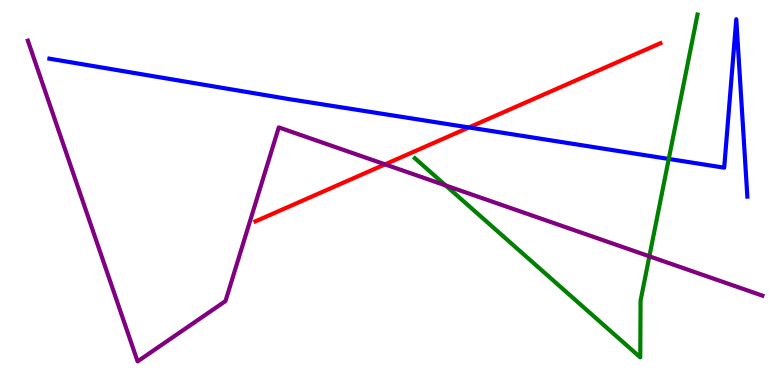[{'lines': ['blue', 'red'], 'intersections': [{'x': 6.05, 'y': 6.69}]}, {'lines': ['green', 'red'], 'intersections': []}, {'lines': ['purple', 'red'], 'intersections': [{'x': 4.97, 'y': 5.73}]}, {'lines': ['blue', 'green'], 'intersections': [{'x': 8.63, 'y': 5.87}]}, {'lines': ['blue', 'purple'], 'intersections': []}, {'lines': ['green', 'purple'], 'intersections': [{'x': 5.75, 'y': 5.18}, {'x': 8.38, 'y': 3.34}]}]